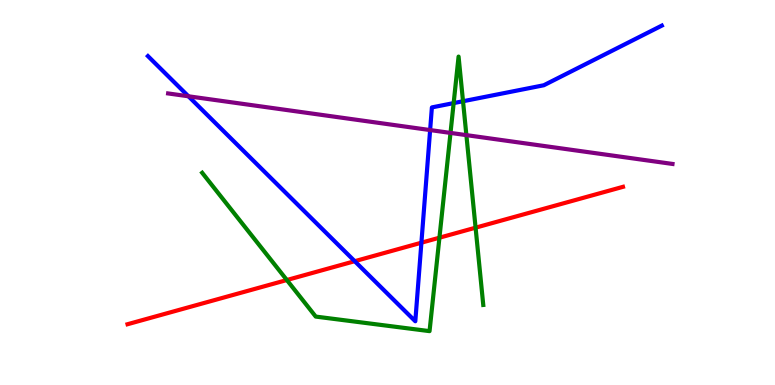[{'lines': ['blue', 'red'], 'intersections': [{'x': 4.58, 'y': 3.22}, {'x': 5.44, 'y': 3.7}]}, {'lines': ['green', 'red'], 'intersections': [{'x': 3.7, 'y': 2.73}, {'x': 5.67, 'y': 3.83}, {'x': 6.14, 'y': 4.09}]}, {'lines': ['purple', 'red'], 'intersections': []}, {'lines': ['blue', 'green'], 'intersections': [{'x': 5.85, 'y': 7.32}, {'x': 5.97, 'y': 7.37}]}, {'lines': ['blue', 'purple'], 'intersections': [{'x': 2.43, 'y': 7.5}, {'x': 5.55, 'y': 6.62}]}, {'lines': ['green', 'purple'], 'intersections': [{'x': 5.81, 'y': 6.55}, {'x': 6.02, 'y': 6.49}]}]